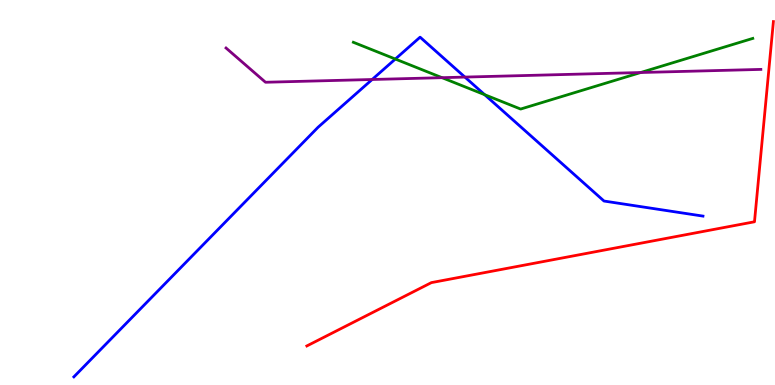[{'lines': ['blue', 'red'], 'intersections': []}, {'lines': ['green', 'red'], 'intersections': []}, {'lines': ['purple', 'red'], 'intersections': []}, {'lines': ['blue', 'green'], 'intersections': [{'x': 5.1, 'y': 8.47}, {'x': 6.25, 'y': 7.54}]}, {'lines': ['blue', 'purple'], 'intersections': [{'x': 4.8, 'y': 7.94}, {'x': 6.0, 'y': 8.0}]}, {'lines': ['green', 'purple'], 'intersections': [{'x': 5.7, 'y': 7.98}, {'x': 8.27, 'y': 8.12}]}]